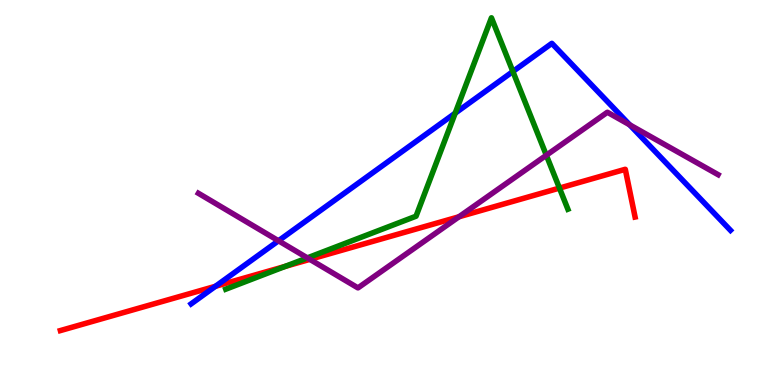[{'lines': ['blue', 'red'], 'intersections': [{'x': 2.78, 'y': 2.56}]}, {'lines': ['green', 'red'], 'intersections': [{'x': 3.68, 'y': 3.08}, {'x': 7.22, 'y': 5.11}]}, {'lines': ['purple', 'red'], 'intersections': [{'x': 4.0, 'y': 3.26}, {'x': 5.92, 'y': 4.37}]}, {'lines': ['blue', 'green'], 'intersections': [{'x': 5.87, 'y': 7.06}, {'x': 6.62, 'y': 8.14}]}, {'lines': ['blue', 'purple'], 'intersections': [{'x': 3.59, 'y': 3.75}, {'x': 8.12, 'y': 6.76}]}, {'lines': ['green', 'purple'], 'intersections': [{'x': 3.97, 'y': 3.3}, {'x': 7.05, 'y': 5.97}]}]